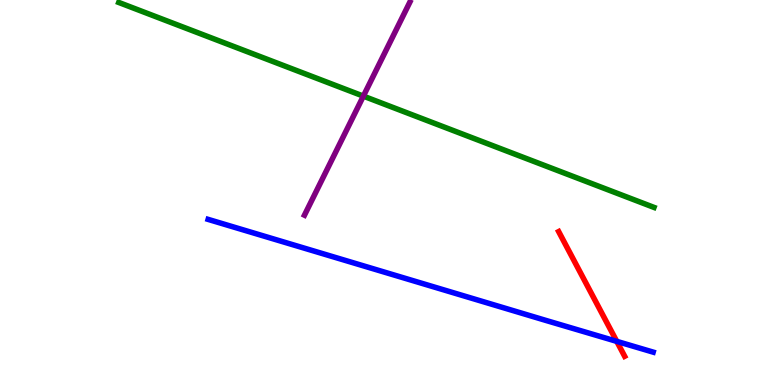[{'lines': ['blue', 'red'], 'intersections': [{'x': 7.96, 'y': 1.13}]}, {'lines': ['green', 'red'], 'intersections': []}, {'lines': ['purple', 'red'], 'intersections': []}, {'lines': ['blue', 'green'], 'intersections': []}, {'lines': ['blue', 'purple'], 'intersections': []}, {'lines': ['green', 'purple'], 'intersections': [{'x': 4.69, 'y': 7.5}]}]